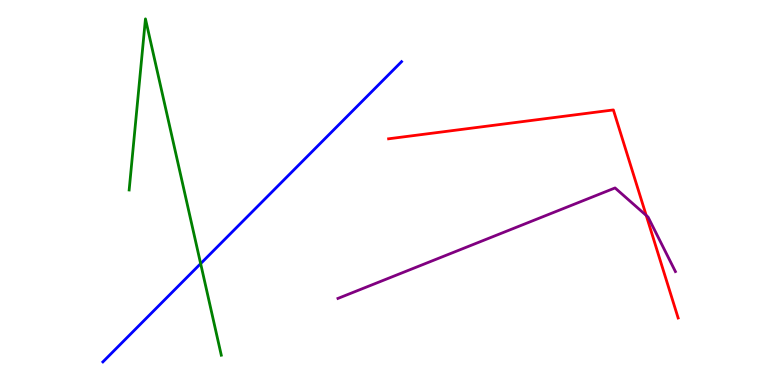[{'lines': ['blue', 'red'], 'intersections': []}, {'lines': ['green', 'red'], 'intersections': []}, {'lines': ['purple', 'red'], 'intersections': [{'x': 8.34, 'y': 4.4}]}, {'lines': ['blue', 'green'], 'intersections': [{'x': 2.59, 'y': 3.15}]}, {'lines': ['blue', 'purple'], 'intersections': []}, {'lines': ['green', 'purple'], 'intersections': []}]